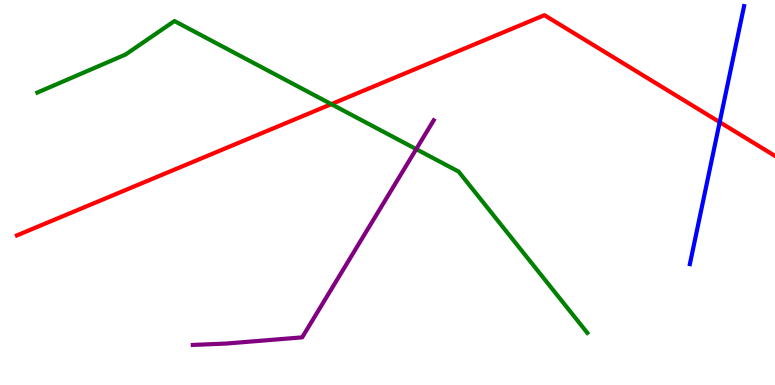[{'lines': ['blue', 'red'], 'intersections': [{'x': 9.29, 'y': 6.83}]}, {'lines': ['green', 'red'], 'intersections': [{'x': 4.27, 'y': 7.29}]}, {'lines': ['purple', 'red'], 'intersections': []}, {'lines': ['blue', 'green'], 'intersections': []}, {'lines': ['blue', 'purple'], 'intersections': []}, {'lines': ['green', 'purple'], 'intersections': [{'x': 5.37, 'y': 6.13}]}]